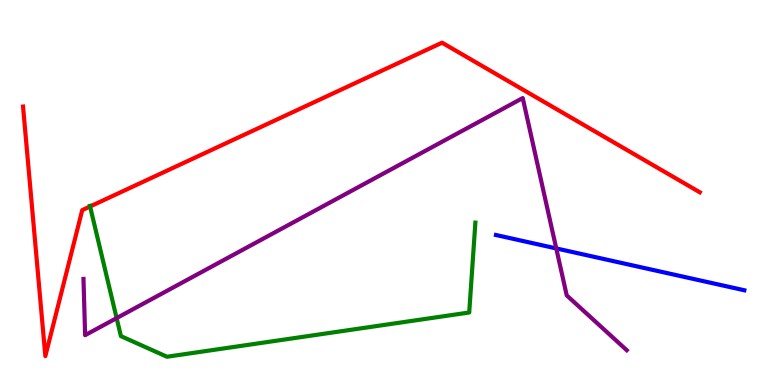[{'lines': ['blue', 'red'], 'intersections': []}, {'lines': ['green', 'red'], 'intersections': [{'x': 1.16, 'y': 4.64}]}, {'lines': ['purple', 'red'], 'intersections': []}, {'lines': ['blue', 'green'], 'intersections': []}, {'lines': ['blue', 'purple'], 'intersections': [{'x': 7.18, 'y': 3.55}]}, {'lines': ['green', 'purple'], 'intersections': [{'x': 1.5, 'y': 1.74}]}]